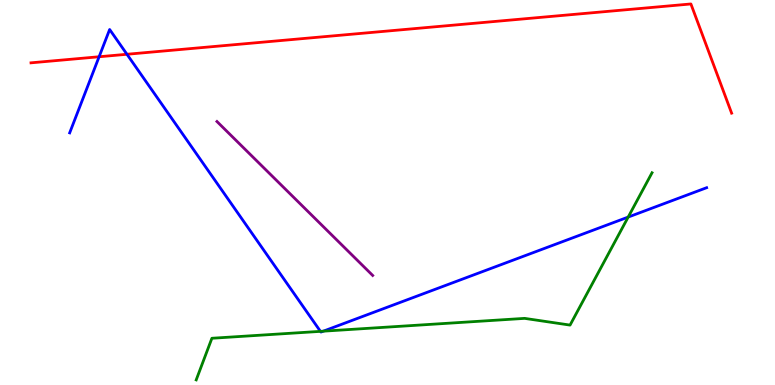[{'lines': ['blue', 'red'], 'intersections': [{'x': 1.28, 'y': 8.53}, {'x': 1.64, 'y': 8.59}]}, {'lines': ['green', 'red'], 'intersections': []}, {'lines': ['purple', 'red'], 'intersections': []}, {'lines': ['blue', 'green'], 'intersections': [{'x': 4.13, 'y': 1.39}, {'x': 4.17, 'y': 1.4}, {'x': 8.11, 'y': 4.36}]}, {'lines': ['blue', 'purple'], 'intersections': []}, {'lines': ['green', 'purple'], 'intersections': []}]